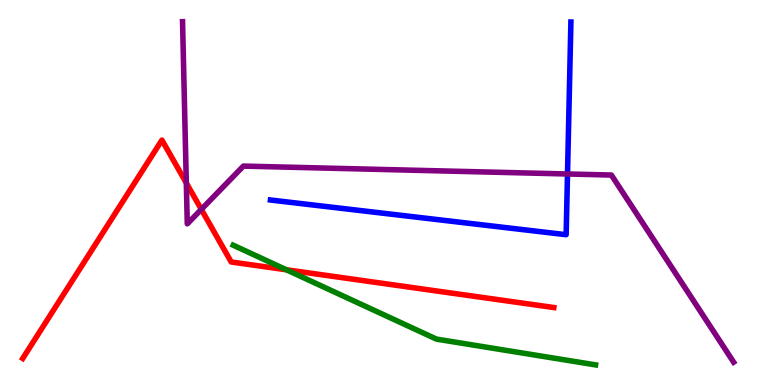[{'lines': ['blue', 'red'], 'intersections': []}, {'lines': ['green', 'red'], 'intersections': [{'x': 3.69, 'y': 2.99}]}, {'lines': ['purple', 'red'], 'intersections': [{'x': 2.4, 'y': 5.25}, {'x': 2.6, 'y': 4.56}]}, {'lines': ['blue', 'green'], 'intersections': []}, {'lines': ['blue', 'purple'], 'intersections': [{'x': 7.32, 'y': 5.48}]}, {'lines': ['green', 'purple'], 'intersections': []}]